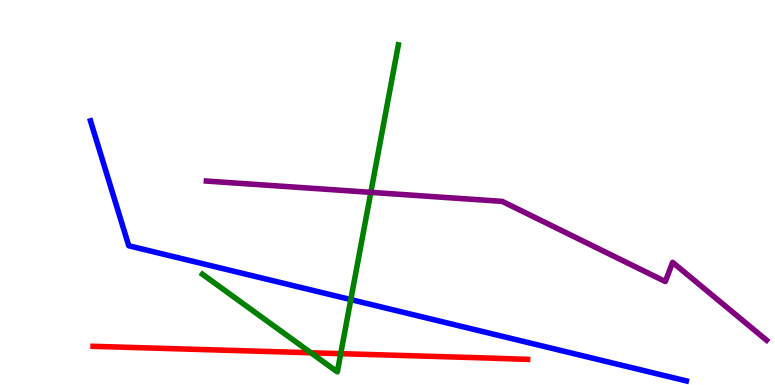[{'lines': ['blue', 'red'], 'intersections': []}, {'lines': ['green', 'red'], 'intersections': [{'x': 4.01, 'y': 0.837}, {'x': 4.4, 'y': 0.814}]}, {'lines': ['purple', 'red'], 'intersections': []}, {'lines': ['blue', 'green'], 'intersections': [{'x': 4.53, 'y': 2.22}]}, {'lines': ['blue', 'purple'], 'intersections': []}, {'lines': ['green', 'purple'], 'intersections': [{'x': 4.78, 'y': 5.0}]}]